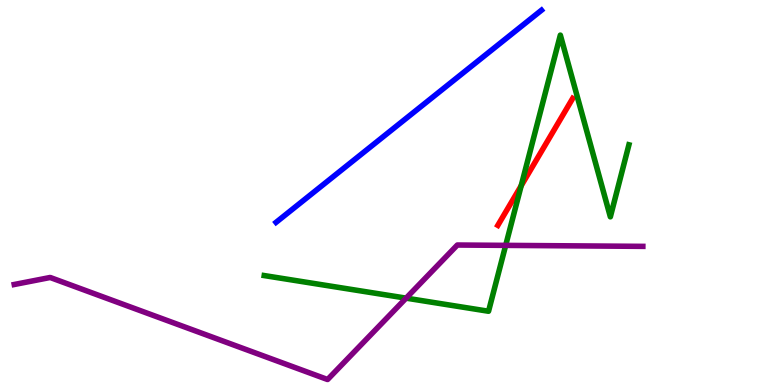[{'lines': ['blue', 'red'], 'intersections': []}, {'lines': ['green', 'red'], 'intersections': [{'x': 6.72, 'y': 5.18}]}, {'lines': ['purple', 'red'], 'intersections': []}, {'lines': ['blue', 'green'], 'intersections': []}, {'lines': ['blue', 'purple'], 'intersections': []}, {'lines': ['green', 'purple'], 'intersections': [{'x': 5.24, 'y': 2.26}, {'x': 6.52, 'y': 3.63}]}]